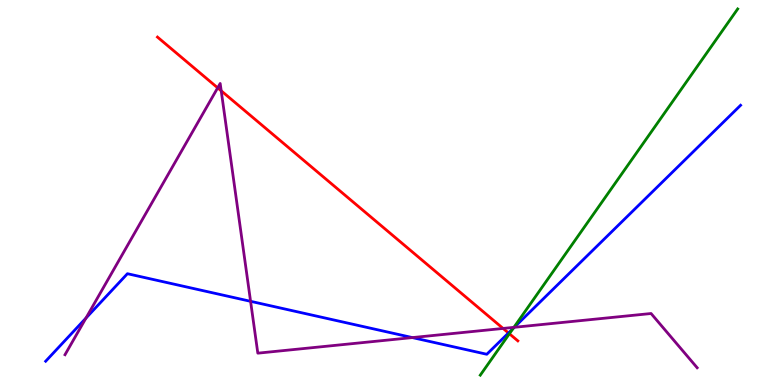[{'lines': ['blue', 'red'], 'intersections': [{'x': 6.56, 'y': 1.35}]}, {'lines': ['green', 'red'], 'intersections': [{'x': 6.57, 'y': 1.33}]}, {'lines': ['purple', 'red'], 'intersections': [{'x': 2.81, 'y': 7.72}, {'x': 2.85, 'y': 7.64}, {'x': 6.49, 'y': 1.47}]}, {'lines': ['blue', 'green'], 'intersections': [{'x': 6.62, 'y': 1.47}]}, {'lines': ['blue', 'purple'], 'intersections': [{'x': 1.11, 'y': 1.74}, {'x': 3.23, 'y': 2.17}, {'x': 5.32, 'y': 1.23}, {'x': 6.64, 'y': 1.5}]}, {'lines': ['green', 'purple'], 'intersections': [{'x': 6.63, 'y': 1.5}]}]